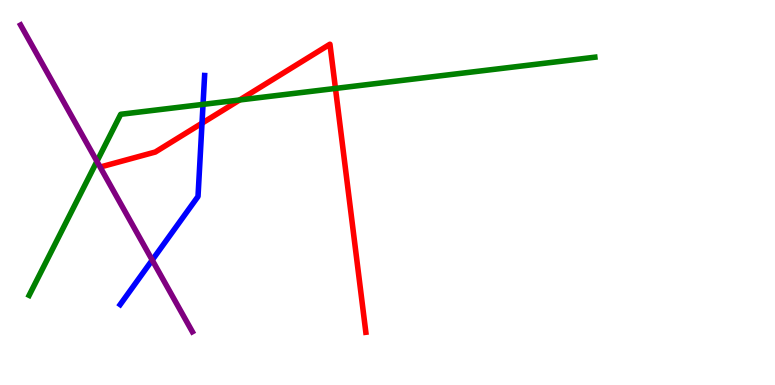[{'lines': ['blue', 'red'], 'intersections': [{'x': 2.61, 'y': 6.8}]}, {'lines': ['green', 'red'], 'intersections': [{'x': 3.09, 'y': 7.4}, {'x': 4.33, 'y': 7.7}]}, {'lines': ['purple', 'red'], 'intersections': []}, {'lines': ['blue', 'green'], 'intersections': [{'x': 2.62, 'y': 7.29}]}, {'lines': ['blue', 'purple'], 'intersections': [{'x': 1.96, 'y': 3.24}]}, {'lines': ['green', 'purple'], 'intersections': [{'x': 1.25, 'y': 5.81}]}]